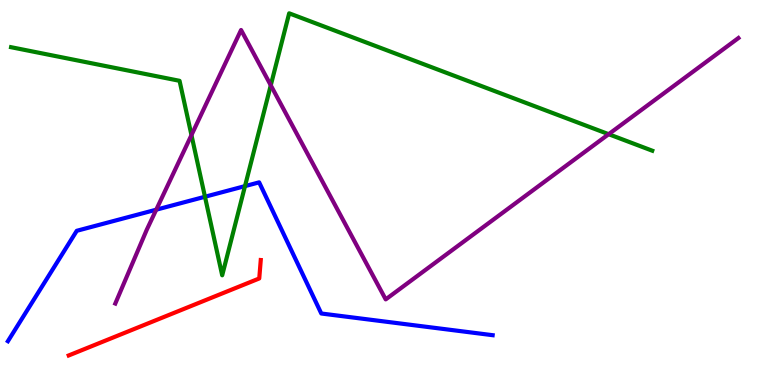[{'lines': ['blue', 'red'], 'intersections': []}, {'lines': ['green', 'red'], 'intersections': []}, {'lines': ['purple', 'red'], 'intersections': []}, {'lines': ['blue', 'green'], 'intersections': [{'x': 2.64, 'y': 4.89}, {'x': 3.16, 'y': 5.17}]}, {'lines': ['blue', 'purple'], 'intersections': [{'x': 2.02, 'y': 4.55}]}, {'lines': ['green', 'purple'], 'intersections': [{'x': 2.47, 'y': 6.49}, {'x': 3.49, 'y': 7.78}, {'x': 7.85, 'y': 6.51}]}]